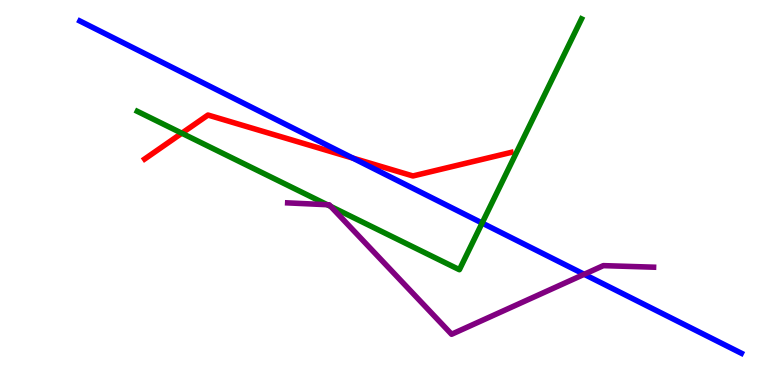[{'lines': ['blue', 'red'], 'intersections': [{'x': 4.55, 'y': 5.89}]}, {'lines': ['green', 'red'], 'intersections': [{'x': 2.35, 'y': 6.54}]}, {'lines': ['purple', 'red'], 'intersections': []}, {'lines': ['blue', 'green'], 'intersections': [{'x': 6.22, 'y': 4.21}]}, {'lines': ['blue', 'purple'], 'intersections': [{'x': 7.54, 'y': 2.88}]}, {'lines': ['green', 'purple'], 'intersections': [{'x': 4.22, 'y': 4.68}, {'x': 4.27, 'y': 4.64}]}]